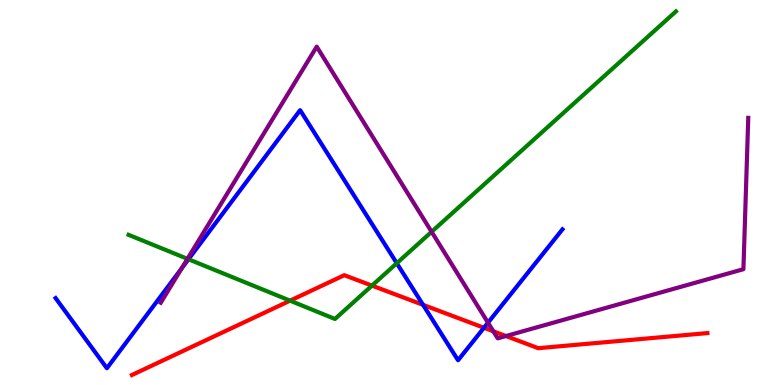[{'lines': ['blue', 'red'], 'intersections': [{'x': 5.46, 'y': 2.08}, {'x': 6.24, 'y': 1.49}]}, {'lines': ['green', 'red'], 'intersections': [{'x': 3.74, 'y': 2.19}, {'x': 4.8, 'y': 2.58}]}, {'lines': ['purple', 'red'], 'intersections': [{'x': 6.37, 'y': 1.4}, {'x': 6.53, 'y': 1.27}]}, {'lines': ['blue', 'green'], 'intersections': [{'x': 2.43, 'y': 3.27}, {'x': 5.12, 'y': 3.16}]}, {'lines': ['blue', 'purple'], 'intersections': [{'x': 2.34, 'y': 3.03}, {'x': 6.3, 'y': 1.62}]}, {'lines': ['green', 'purple'], 'intersections': [{'x': 2.42, 'y': 3.28}, {'x': 5.57, 'y': 3.98}]}]